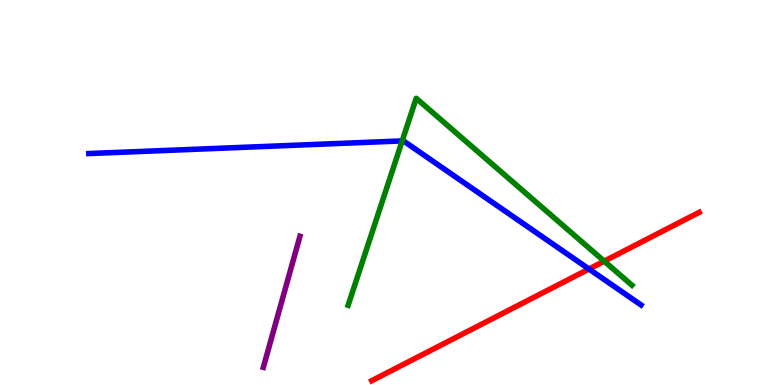[{'lines': ['blue', 'red'], 'intersections': [{'x': 7.6, 'y': 3.01}]}, {'lines': ['green', 'red'], 'intersections': [{'x': 7.8, 'y': 3.22}]}, {'lines': ['purple', 'red'], 'intersections': []}, {'lines': ['blue', 'green'], 'intersections': [{'x': 5.19, 'y': 6.34}]}, {'lines': ['blue', 'purple'], 'intersections': []}, {'lines': ['green', 'purple'], 'intersections': []}]